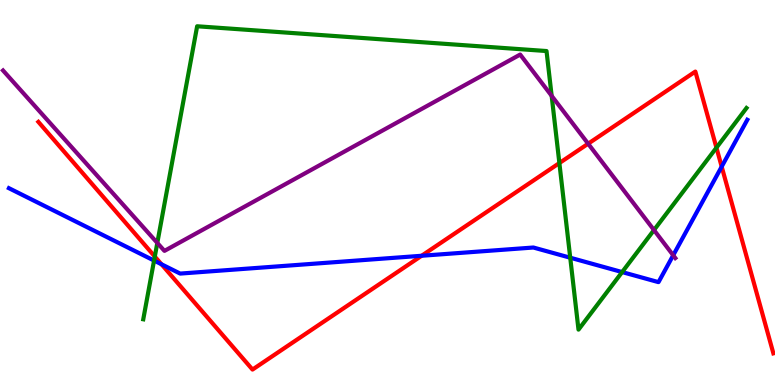[{'lines': ['blue', 'red'], 'intersections': [{'x': 2.08, 'y': 3.14}, {'x': 5.44, 'y': 3.36}, {'x': 9.31, 'y': 5.67}]}, {'lines': ['green', 'red'], 'intersections': [{'x': 2.0, 'y': 3.34}, {'x': 7.22, 'y': 5.76}, {'x': 9.24, 'y': 6.16}]}, {'lines': ['purple', 'red'], 'intersections': [{'x': 7.59, 'y': 6.27}]}, {'lines': ['blue', 'green'], 'intersections': [{'x': 1.99, 'y': 3.23}, {'x': 7.36, 'y': 3.31}, {'x': 8.03, 'y': 2.93}]}, {'lines': ['blue', 'purple'], 'intersections': [{'x': 8.69, 'y': 3.37}]}, {'lines': ['green', 'purple'], 'intersections': [{'x': 2.03, 'y': 3.69}, {'x': 7.12, 'y': 7.51}, {'x': 8.44, 'y': 4.02}]}]